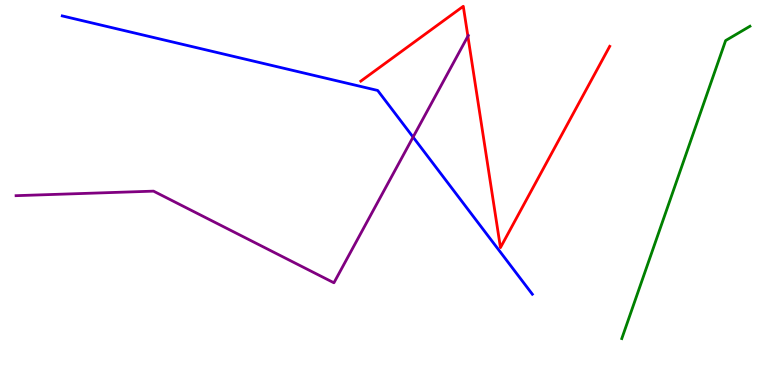[{'lines': ['blue', 'red'], 'intersections': []}, {'lines': ['green', 'red'], 'intersections': []}, {'lines': ['purple', 'red'], 'intersections': [{'x': 6.04, 'y': 9.06}]}, {'lines': ['blue', 'green'], 'intersections': []}, {'lines': ['blue', 'purple'], 'intersections': [{'x': 5.33, 'y': 6.44}]}, {'lines': ['green', 'purple'], 'intersections': []}]